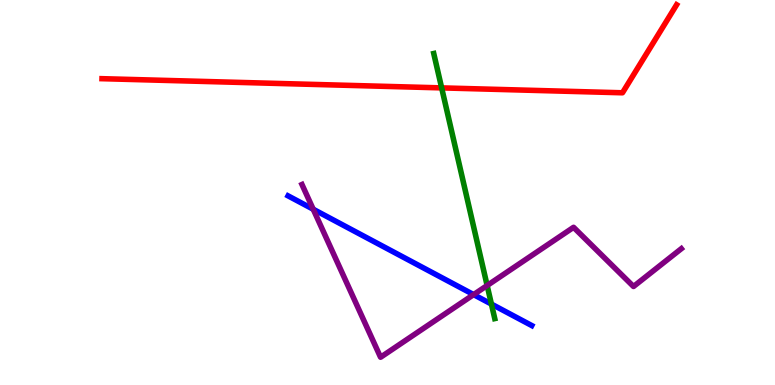[{'lines': ['blue', 'red'], 'intersections': []}, {'lines': ['green', 'red'], 'intersections': [{'x': 5.7, 'y': 7.72}]}, {'lines': ['purple', 'red'], 'intersections': []}, {'lines': ['blue', 'green'], 'intersections': [{'x': 6.34, 'y': 2.1}]}, {'lines': ['blue', 'purple'], 'intersections': [{'x': 4.04, 'y': 4.57}, {'x': 6.11, 'y': 2.35}]}, {'lines': ['green', 'purple'], 'intersections': [{'x': 6.29, 'y': 2.58}]}]